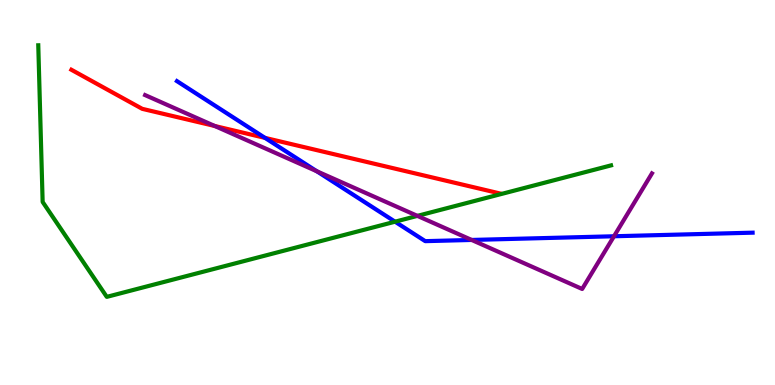[{'lines': ['blue', 'red'], 'intersections': [{'x': 3.42, 'y': 6.42}]}, {'lines': ['green', 'red'], 'intersections': []}, {'lines': ['purple', 'red'], 'intersections': [{'x': 2.77, 'y': 6.73}]}, {'lines': ['blue', 'green'], 'intersections': [{'x': 5.1, 'y': 4.24}]}, {'lines': ['blue', 'purple'], 'intersections': [{'x': 4.09, 'y': 5.55}, {'x': 6.09, 'y': 3.77}, {'x': 7.92, 'y': 3.86}]}, {'lines': ['green', 'purple'], 'intersections': [{'x': 5.39, 'y': 4.39}]}]